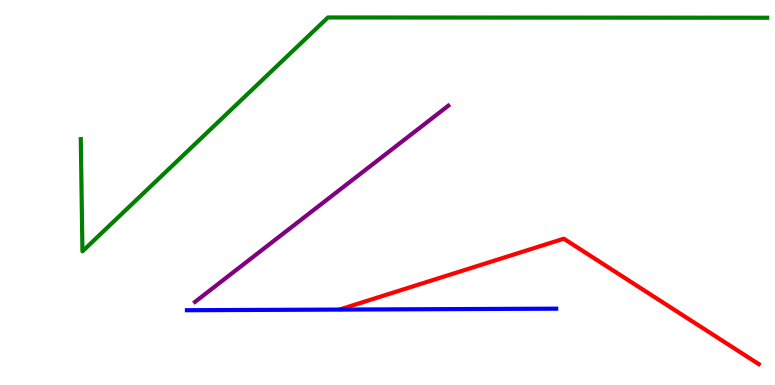[{'lines': ['blue', 'red'], 'intersections': []}, {'lines': ['green', 'red'], 'intersections': []}, {'lines': ['purple', 'red'], 'intersections': []}, {'lines': ['blue', 'green'], 'intersections': []}, {'lines': ['blue', 'purple'], 'intersections': []}, {'lines': ['green', 'purple'], 'intersections': []}]